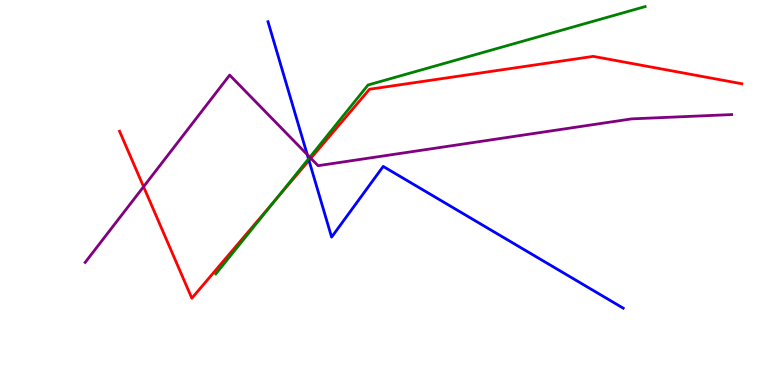[{'lines': ['blue', 'red'], 'intersections': [{'x': 3.99, 'y': 5.83}]}, {'lines': ['green', 'red'], 'intersections': [{'x': 3.56, 'y': 4.81}]}, {'lines': ['purple', 'red'], 'intersections': [{'x': 1.85, 'y': 5.15}, {'x': 4.01, 'y': 5.89}]}, {'lines': ['blue', 'green'], 'intersections': [{'x': 3.98, 'y': 5.87}]}, {'lines': ['blue', 'purple'], 'intersections': [{'x': 3.96, 'y': 5.99}]}, {'lines': ['green', 'purple'], 'intersections': [{'x': 4.0, 'y': 5.92}]}]